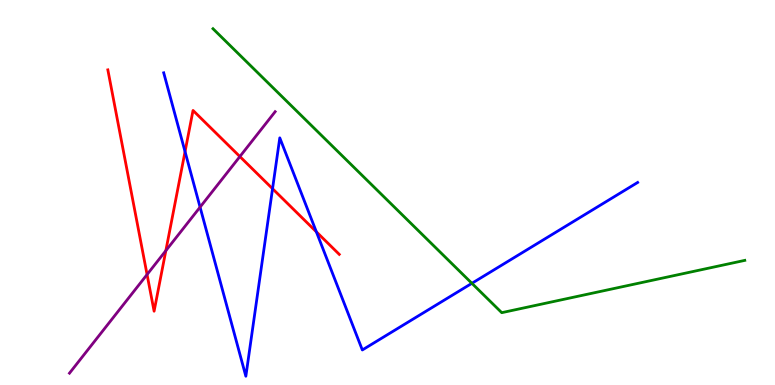[{'lines': ['blue', 'red'], 'intersections': [{'x': 2.39, 'y': 6.06}, {'x': 3.52, 'y': 5.1}, {'x': 4.08, 'y': 3.98}]}, {'lines': ['green', 'red'], 'intersections': []}, {'lines': ['purple', 'red'], 'intersections': [{'x': 1.9, 'y': 2.87}, {'x': 2.14, 'y': 3.49}, {'x': 3.1, 'y': 5.93}]}, {'lines': ['blue', 'green'], 'intersections': [{'x': 6.09, 'y': 2.64}]}, {'lines': ['blue', 'purple'], 'intersections': [{'x': 2.58, 'y': 4.62}]}, {'lines': ['green', 'purple'], 'intersections': []}]